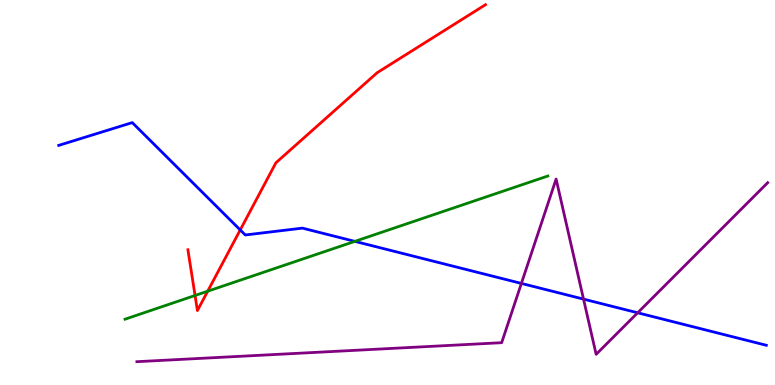[{'lines': ['blue', 'red'], 'intersections': [{'x': 3.1, 'y': 4.03}]}, {'lines': ['green', 'red'], 'intersections': [{'x': 2.52, 'y': 2.33}, {'x': 2.68, 'y': 2.44}]}, {'lines': ['purple', 'red'], 'intersections': []}, {'lines': ['blue', 'green'], 'intersections': [{'x': 4.58, 'y': 3.73}]}, {'lines': ['blue', 'purple'], 'intersections': [{'x': 6.73, 'y': 2.64}, {'x': 7.53, 'y': 2.23}, {'x': 8.23, 'y': 1.88}]}, {'lines': ['green', 'purple'], 'intersections': []}]